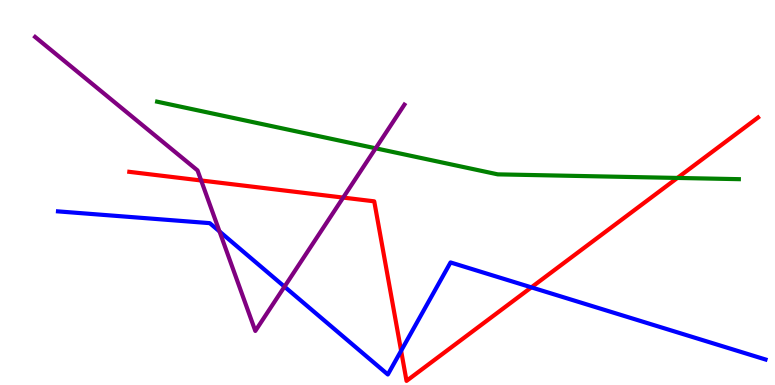[{'lines': ['blue', 'red'], 'intersections': [{'x': 5.18, 'y': 0.889}, {'x': 6.86, 'y': 2.54}]}, {'lines': ['green', 'red'], 'intersections': [{'x': 8.74, 'y': 5.38}]}, {'lines': ['purple', 'red'], 'intersections': [{'x': 2.6, 'y': 5.31}, {'x': 4.43, 'y': 4.87}]}, {'lines': ['blue', 'green'], 'intersections': []}, {'lines': ['blue', 'purple'], 'intersections': [{'x': 2.83, 'y': 3.99}, {'x': 3.67, 'y': 2.55}]}, {'lines': ['green', 'purple'], 'intersections': [{'x': 4.85, 'y': 6.15}]}]